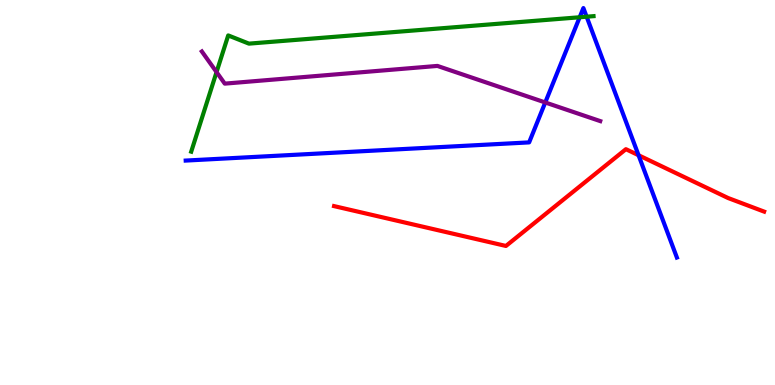[{'lines': ['blue', 'red'], 'intersections': [{'x': 8.24, 'y': 5.97}]}, {'lines': ['green', 'red'], 'intersections': []}, {'lines': ['purple', 'red'], 'intersections': []}, {'lines': ['blue', 'green'], 'intersections': [{'x': 7.48, 'y': 9.55}, {'x': 7.57, 'y': 9.57}]}, {'lines': ['blue', 'purple'], 'intersections': [{'x': 7.04, 'y': 7.34}]}, {'lines': ['green', 'purple'], 'intersections': [{'x': 2.79, 'y': 8.13}]}]